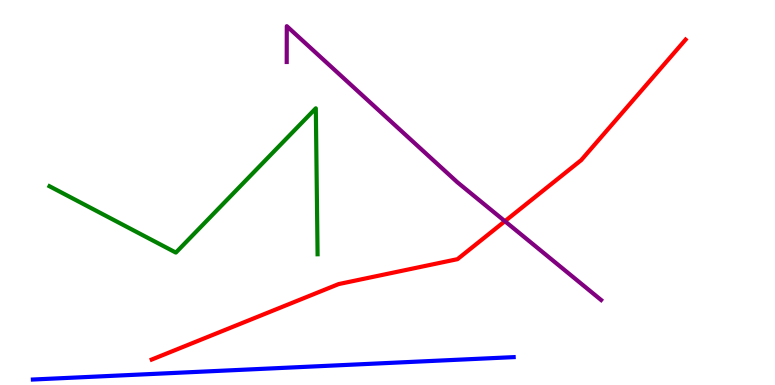[{'lines': ['blue', 'red'], 'intersections': []}, {'lines': ['green', 'red'], 'intersections': []}, {'lines': ['purple', 'red'], 'intersections': [{'x': 6.51, 'y': 4.25}]}, {'lines': ['blue', 'green'], 'intersections': []}, {'lines': ['blue', 'purple'], 'intersections': []}, {'lines': ['green', 'purple'], 'intersections': []}]